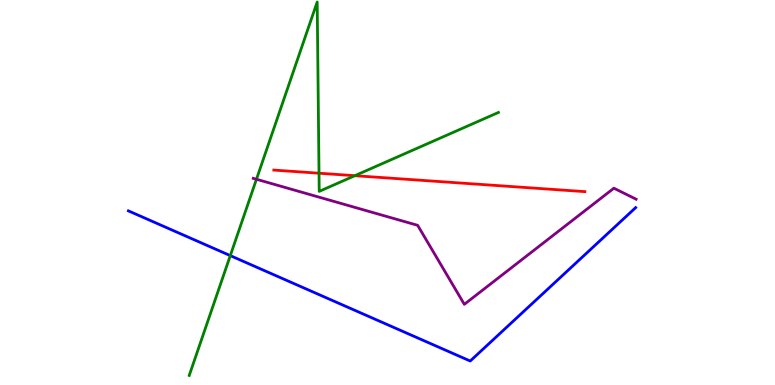[{'lines': ['blue', 'red'], 'intersections': []}, {'lines': ['green', 'red'], 'intersections': [{'x': 4.12, 'y': 5.5}, {'x': 4.58, 'y': 5.44}]}, {'lines': ['purple', 'red'], 'intersections': []}, {'lines': ['blue', 'green'], 'intersections': [{'x': 2.97, 'y': 3.36}]}, {'lines': ['blue', 'purple'], 'intersections': []}, {'lines': ['green', 'purple'], 'intersections': [{'x': 3.31, 'y': 5.34}]}]